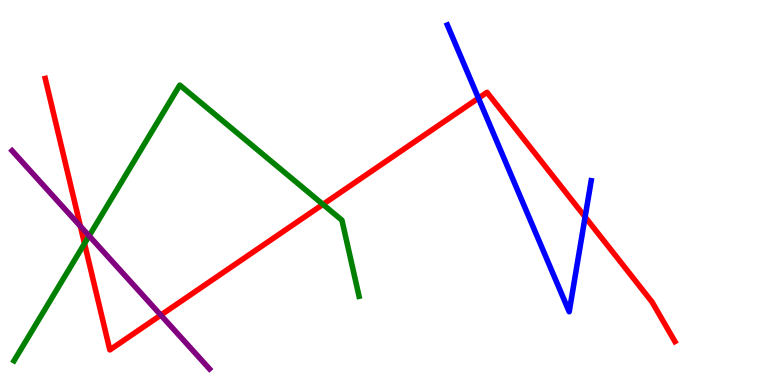[{'lines': ['blue', 'red'], 'intersections': [{'x': 6.17, 'y': 7.45}, {'x': 7.55, 'y': 4.36}]}, {'lines': ['green', 'red'], 'intersections': [{'x': 1.09, 'y': 3.67}, {'x': 4.17, 'y': 4.69}]}, {'lines': ['purple', 'red'], 'intersections': [{'x': 1.04, 'y': 4.12}, {'x': 2.07, 'y': 1.82}]}, {'lines': ['blue', 'green'], 'intersections': []}, {'lines': ['blue', 'purple'], 'intersections': []}, {'lines': ['green', 'purple'], 'intersections': [{'x': 1.15, 'y': 3.87}]}]